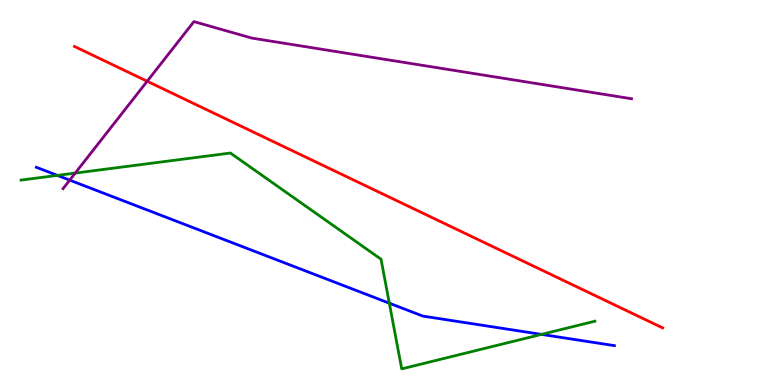[{'lines': ['blue', 'red'], 'intersections': []}, {'lines': ['green', 'red'], 'intersections': []}, {'lines': ['purple', 'red'], 'intersections': [{'x': 1.9, 'y': 7.89}]}, {'lines': ['blue', 'green'], 'intersections': [{'x': 0.741, 'y': 5.44}, {'x': 5.02, 'y': 2.12}, {'x': 6.99, 'y': 1.31}]}, {'lines': ['blue', 'purple'], 'intersections': [{'x': 0.899, 'y': 5.32}]}, {'lines': ['green', 'purple'], 'intersections': [{'x': 0.971, 'y': 5.5}]}]